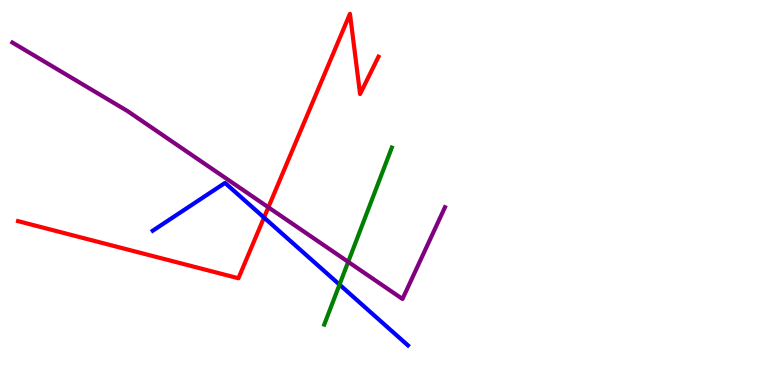[{'lines': ['blue', 'red'], 'intersections': [{'x': 3.41, 'y': 4.35}]}, {'lines': ['green', 'red'], 'intersections': []}, {'lines': ['purple', 'red'], 'intersections': [{'x': 3.46, 'y': 4.62}]}, {'lines': ['blue', 'green'], 'intersections': [{'x': 4.38, 'y': 2.61}]}, {'lines': ['blue', 'purple'], 'intersections': []}, {'lines': ['green', 'purple'], 'intersections': [{'x': 4.49, 'y': 3.2}]}]